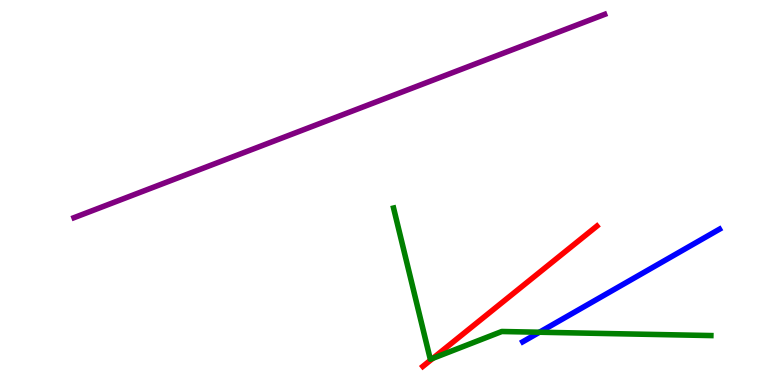[{'lines': ['blue', 'red'], 'intersections': []}, {'lines': ['green', 'red'], 'intersections': [{'x': 5.59, 'y': 0.693}]}, {'lines': ['purple', 'red'], 'intersections': []}, {'lines': ['blue', 'green'], 'intersections': [{'x': 6.96, 'y': 1.37}]}, {'lines': ['blue', 'purple'], 'intersections': []}, {'lines': ['green', 'purple'], 'intersections': []}]